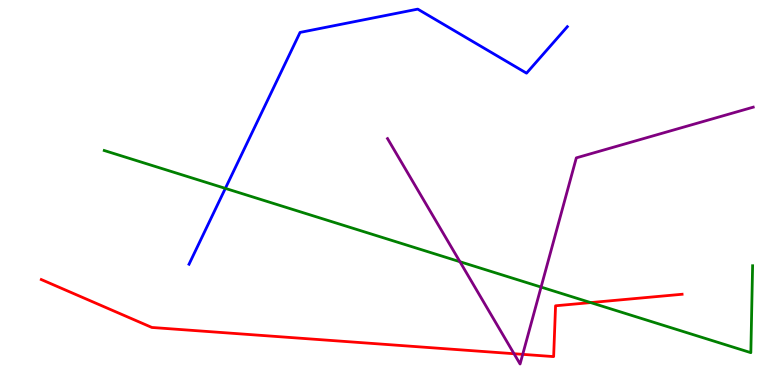[{'lines': ['blue', 'red'], 'intersections': []}, {'lines': ['green', 'red'], 'intersections': [{'x': 7.62, 'y': 2.14}]}, {'lines': ['purple', 'red'], 'intersections': [{'x': 6.63, 'y': 0.812}, {'x': 6.74, 'y': 0.796}]}, {'lines': ['blue', 'green'], 'intersections': [{'x': 2.91, 'y': 5.11}]}, {'lines': ['blue', 'purple'], 'intersections': []}, {'lines': ['green', 'purple'], 'intersections': [{'x': 5.93, 'y': 3.2}, {'x': 6.98, 'y': 2.54}]}]